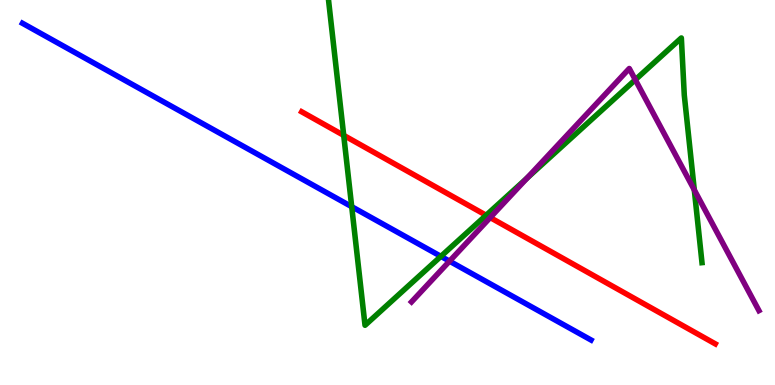[{'lines': ['blue', 'red'], 'intersections': []}, {'lines': ['green', 'red'], 'intersections': [{'x': 4.43, 'y': 6.48}, {'x': 6.27, 'y': 4.41}]}, {'lines': ['purple', 'red'], 'intersections': [{'x': 6.33, 'y': 4.35}]}, {'lines': ['blue', 'green'], 'intersections': [{'x': 4.54, 'y': 4.63}, {'x': 5.69, 'y': 3.34}]}, {'lines': ['blue', 'purple'], 'intersections': [{'x': 5.8, 'y': 3.22}]}, {'lines': ['green', 'purple'], 'intersections': [{'x': 6.8, 'y': 5.37}, {'x': 8.2, 'y': 7.93}, {'x': 8.96, 'y': 5.07}]}]